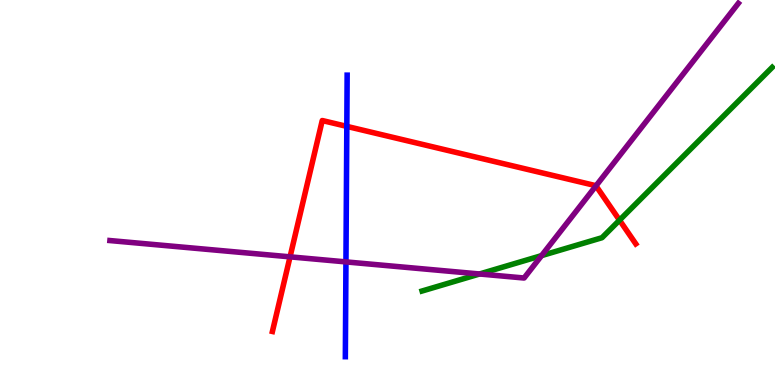[{'lines': ['blue', 'red'], 'intersections': [{'x': 4.48, 'y': 6.72}]}, {'lines': ['green', 'red'], 'intersections': [{'x': 7.99, 'y': 4.28}]}, {'lines': ['purple', 'red'], 'intersections': [{'x': 3.74, 'y': 3.33}, {'x': 7.69, 'y': 5.17}]}, {'lines': ['blue', 'green'], 'intersections': []}, {'lines': ['blue', 'purple'], 'intersections': [{'x': 4.46, 'y': 3.2}]}, {'lines': ['green', 'purple'], 'intersections': [{'x': 6.19, 'y': 2.88}, {'x': 6.99, 'y': 3.36}]}]